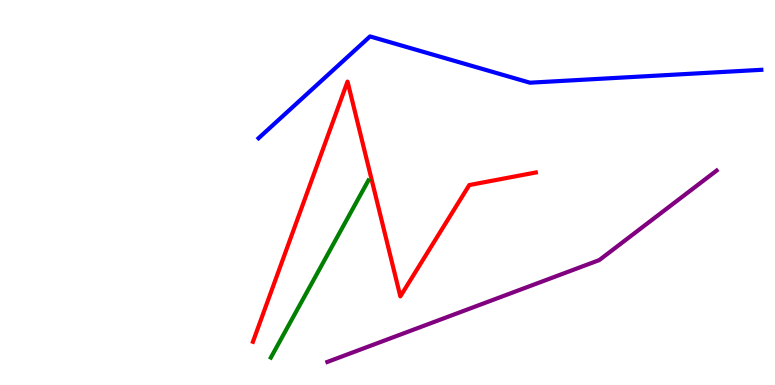[{'lines': ['blue', 'red'], 'intersections': []}, {'lines': ['green', 'red'], 'intersections': []}, {'lines': ['purple', 'red'], 'intersections': []}, {'lines': ['blue', 'green'], 'intersections': []}, {'lines': ['blue', 'purple'], 'intersections': []}, {'lines': ['green', 'purple'], 'intersections': []}]